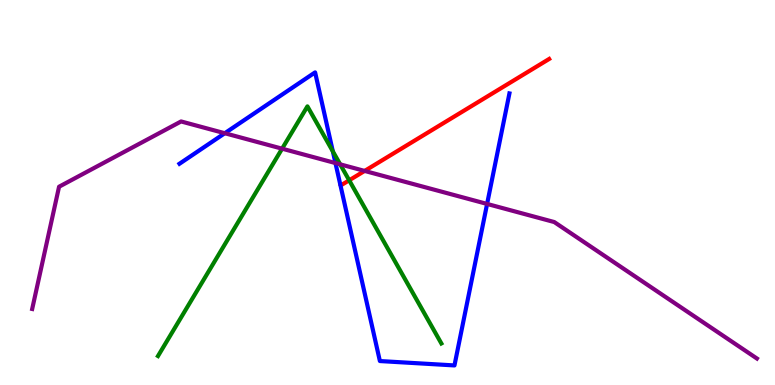[{'lines': ['blue', 'red'], 'intersections': []}, {'lines': ['green', 'red'], 'intersections': [{'x': 4.51, 'y': 5.32}]}, {'lines': ['purple', 'red'], 'intersections': [{'x': 4.7, 'y': 5.56}]}, {'lines': ['blue', 'green'], 'intersections': [{'x': 4.29, 'y': 6.07}]}, {'lines': ['blue', 'purple'], 'intersections': [{'x': 2.9, 'y': 6.54}, {'x': 4.33, 'y': 5.76}, {'x': 6.29, 'y': 4.7}]}, {'lines': ['green', 'purple'], 'intersections': [{'x': 3.64, 'y': 6.14}, {'x': 4.39, 'y': 5.73}]}]